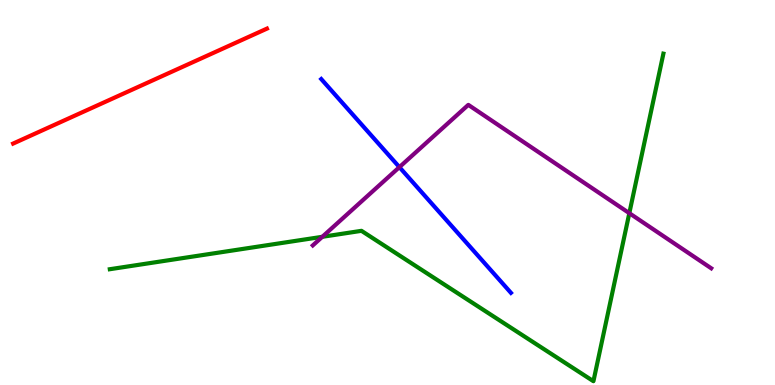[{'lines': ['blue', 'red'], 'intersections': []}, {'lines': ['green', 'red'], 'intersections': []}, {'lines': ['purple', 'red'], 'intersections': []}, {'lines': ['blue', 'green'], 'intersections': []}, {'lines': ['blue', 'purple'], 'intersections': [{'x': 5.15, 'y': 5.66}]}, {'lines': ['green', 'purple'], 'intersections': [{'x': 4.16, 'y': 3.85}, {'x': 8.12, 'y': 4.46}]}]